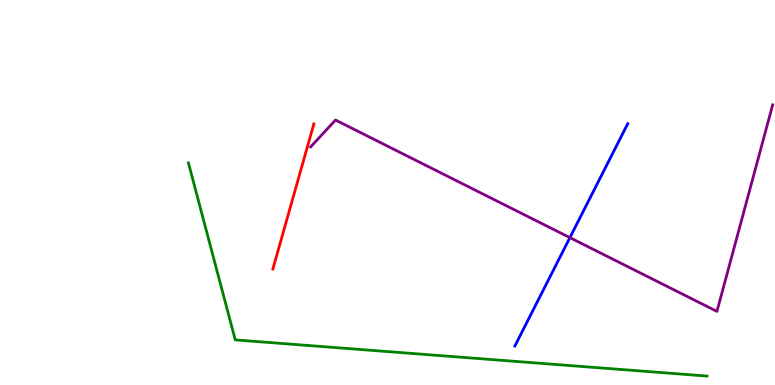[{'lines': ['blue', 'red'], 'intersections': []}, {'lines': ['green', 'red'], 'intersections': []}, {'lines': ['purple', 'red'], 'intersections': []}, {'lines': ['blue', 'green'], 'intersections': []}, {'lines': ['blue', 'purple'], 'intersections': [{'x': 7.35, 'y': 3.83}]}, {'lines': ['green', 'purple'], 'intersections': []}]